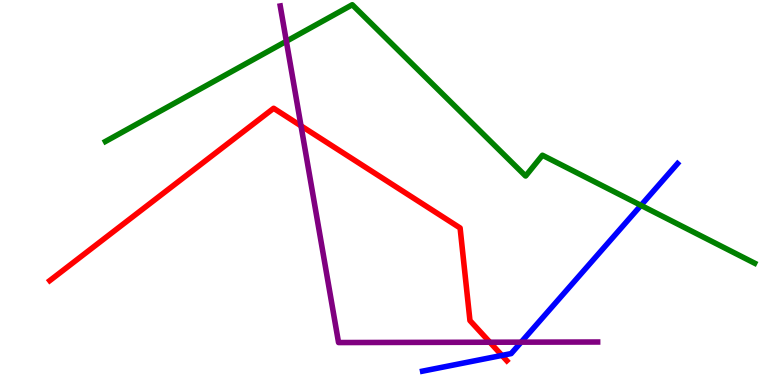[{'lines': ['blue', 'red'], 'intersections': [{'x': 6.48, 'y': 0.768}]}, {'lines': ['green', 'red'], 'intersections': []}, {'lines': ['purple', 'red'], 'intersections': [{'x': 3.88, 'y': 6.73}, {'x': 6.32, 'y': 1.11}]}, {'lines': ['blue', 'green'], 'intersections': [{'x': 8.27, 'y': 4.67}]}, {'lines': ['blue', 'purple'], 'intersections': [{'x': 6.72, 'y': 1.11}]}, {'lines': ['green', 'purple'], 'intersections': [{'x': 3.69, 'y': 8.93}]}]